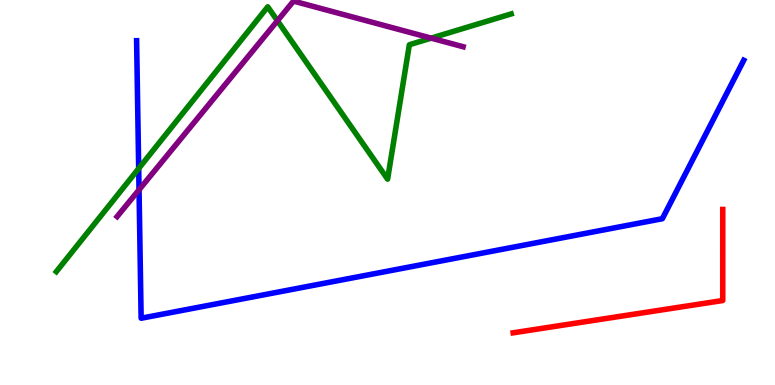[{'lines': ['blue', 'red'], 'intersections': []}, {'lines': ['green', 'red'], 'intersections': []}, {'lines': ['purple', 'red'], 'intersections': []}, {'lines': ['blue', 'green'], 'intersections': [{'x': 1.79, 'y': 5.62}]}, {'lines': ['blue', 'purple'], 'intersections': [{'x': 1.79, 'y': 5.07}]}, {'lines': ['green', 'purple'], 'intersections': [{'x': 3.58, 'y': 9.46}, {'x': 5.56, 'y': 9.01}]}]